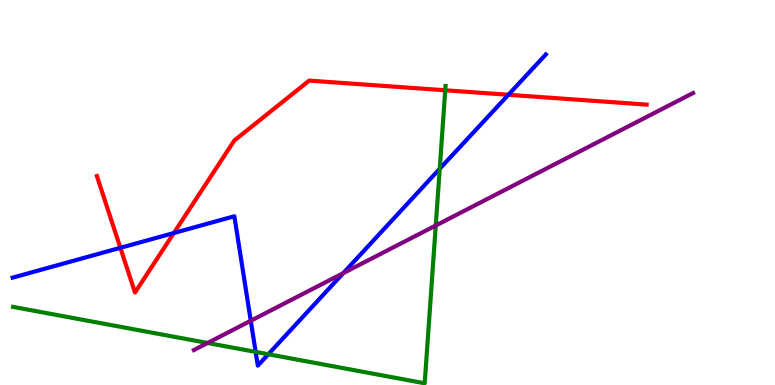[{'lines': ['blue', 'red'], 'intersections': [{'x': 1.55, 'y': 3.56}, {'x': 2.24, 'y': 3.95}, {'x': 6.56, 'y': 7.54}]}, {'lines': ['green', 'red'], 'intersections': [{'x': 5.75, 'y': 7.66}]}, {'lines': ['purple', 'red'], 'intersections': []}, {'lines': ['blue', 'green'], 'intersections': [{'x': 3.3, 'y': 0.86}, {'x': 3.46, 'y': 0.799}, {'x': 5.67, 'y': 5.62}]}, {'lines': ['blue', 'purple'], 'intersections': [{'x': 3.24, 'y': 1.67}, {'x': 4.43, 'y': 2.91}]}, {'lines': ['green', 'purple'], 'intersections': [{'x': 2.68, 'y': 1.09}, {'x': 5.62, 'y': 4.14}]}]